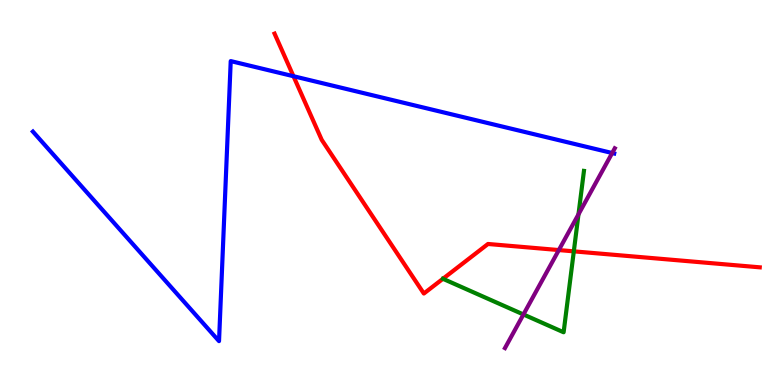[{'lines': ['blue', 'red'], 'intersections': [{'x': 3.79, 'y': 8.02}]}, {'lines': ['green', 'red'], 'intersections': [{'x': 7.4, 'y': 3.47}]}, {'lines': ['purple', 'red'], 'intersections': [{'x': 7.21, 'y': 3.5}]}, {'lines': ['blue', 'green'], 'intersections': []}, {'lines': ['blue', 'purple'], 'intersections': [{'x': 7.9, 'y': 6.03}]}, {'lines': ['green', 'purple'], 'intersections': [{'x': 6.75, 'y': 1.83}, {'x': 7.46, 'y': 4.43}]}]